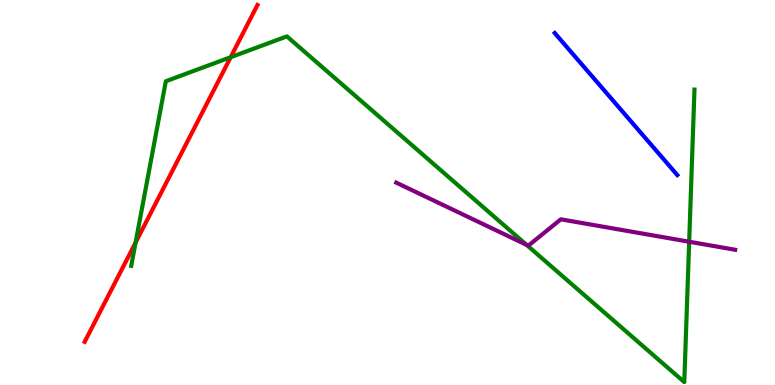[{'lines': ['blue', 'red'], 'intersections': []}, {'lines': ['green', 'red'], 'intersections': [{'x': 1.75, 'y': 3.7}, {'x': 2.98, 'y': 8.51}]}, {'lines': ['purple', 'red'], 'intersections': []}, {'lines': ['blue', 'green'], 'intersections': []}, {'lines': ['blue', 'purple'], 'intersections': []}, {'lines': ['green', 'purple'], 'intersections': [{'x': 6.79, 'y': 3.64}, {'x': 8.89, 'y': 3.72}]}]